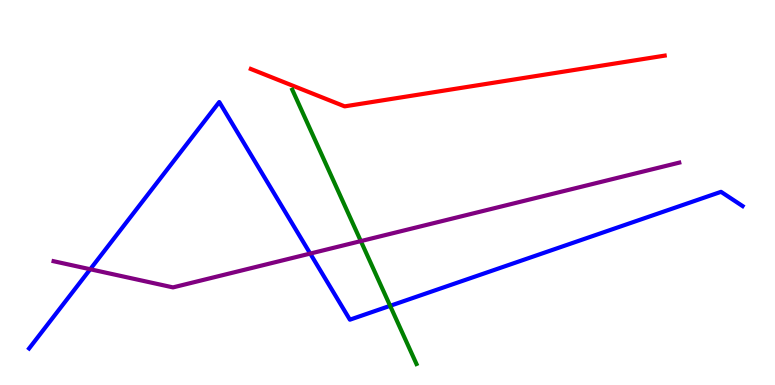[{'lines': ['blue', 'red'], 'intersections': []}, {'lines': ['green', 'red'], 'intersections': []}, {'lines': ['purple', 'red'], 'intersections': []}, {'lines': ['blue', 'green'], 'intersections': [{'x': 5.03, 'y': 2.06}]}, {'lines': ['blue', 'purple'], 'intersections': [{'x': 1.16, 'y': 3.01}, {'x': 4.0, 'y': 3.41}]}, {'lines': ['green', 'purple'], 'intersections': [{'x': 4.66, 'y': 3.74}]}]